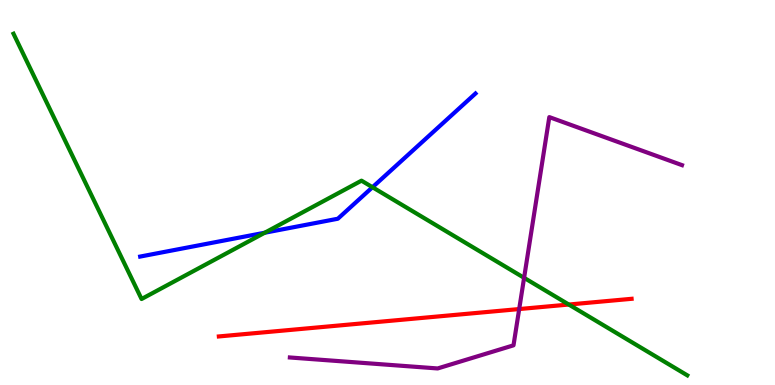[{'lines': ['blue', 'red'], 'intersections': []}, {'lines': ['green', 'red'], 'intersections': [{'x': 7.34, 'y': 2.09}]}, {'lines': ['purple', 'red'], 'intersections': [{'x': 6.7, 'y': 1.97}]}, {'lines': ['blue', 'green'], 'intersections': [{'x': 3.42, 'y': 3.96}, {'x': 4.81, 'y': 5.14}]}, {'lines': ['blue', 'purple'], 'intersections': []}, {'lines': ['green', 'purple'], 'intersections': [{'x': 6.76, 'y': 2.78}]}]